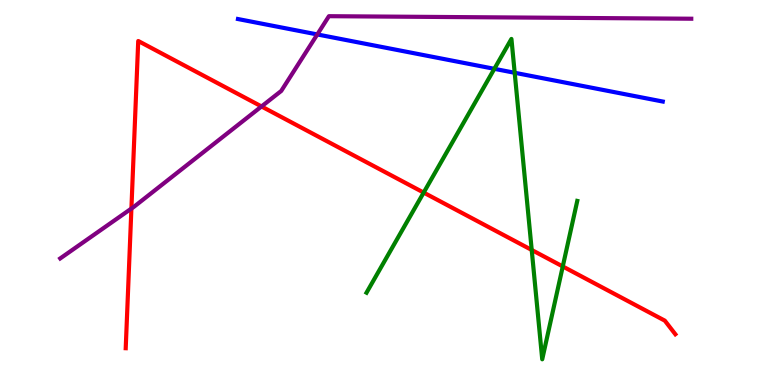[{'lines': ['blue', 'red'], 'intersections': []}, {'lines': ['green', 'red'], 'intersections': [{'x': 5.47, 'y': 5.0}, {'x': 6.86, 'y': 3.51}, {'x': 7.26, 'y': 3.08}]}, {'lines': ['purple', 'red'], 'intersections': [{'x': 1.7, 'y': 4.58}, {'x': 3.37, 'y': 7.23}]}, {'lines': ['blue', 'green'], 'intersections': [{'x': 6.38, 'y': 8.21}, {'x': 6.64, 'y': 8.11}]}, {'lines': ['blue', 'purple'], 'intersections': [{'x': 4.09, 'y': 9.11}]}, {'lines': ['green', 'purple'], 'intersections': []}]